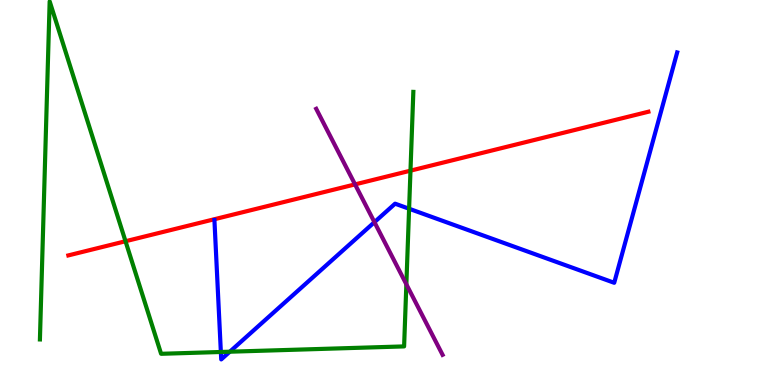[{'lines': ['blue', 'red'], 'intersections': []}, {'lines': ['green', 'red'], 'intersections': [{'x': 1.62, 'y': 3.73}, {'x': 5.3, 'y': 5.57}]}, {'lines': ['purple', 'red'], 'intersections': [{'x': 4.58, 'y': 5.21}]}, {'lines': ['blue', 'green'], 'intersections': [{'x': 2.85, 'y': 0.858}, {'x': 2.97, 'y': 0.865}, {'x': 5.28, 'y': 4.58}]}, {'lines': ['blue', 'purple'], 'intersections': [{'x': 4.83, 'y': 4.23}]}, {'lines': ['green', 'purple'], 'intersections': [{'x': 5.24, 'y': 2.62}]}]